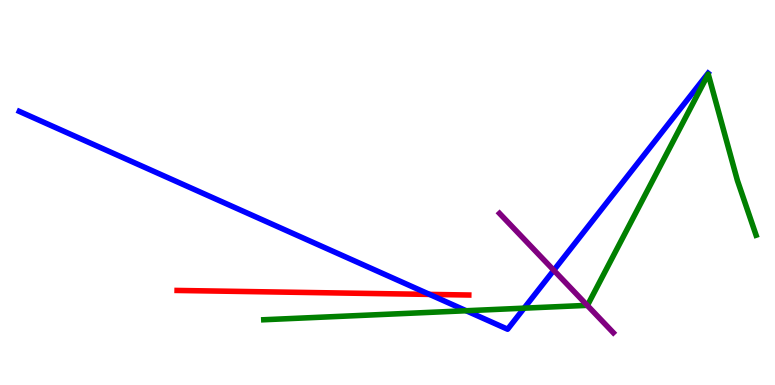[{'lines': ['blue', 'red'], 'intersections': [{'x': 5.54, 'y': 2.35}]}, {'lines': ['green', 'red'], 'intersections': []}, {'lines': ['purple', 'red'], 'intersections': []}, {'lines': ['blue', 'green'], 'intersections': [{'x': 6.02, 'y': 1.93}, {'x': 6.76, 'y': 2.0}]}, {'lines': ['blue', 'purple'], 'intersections': [{'x': 7.15, 'y': 2.98}]}, {'lines': ['green', 'purple'], 'intersections': [{'x': 7.58, 'y': 2.07}]}]